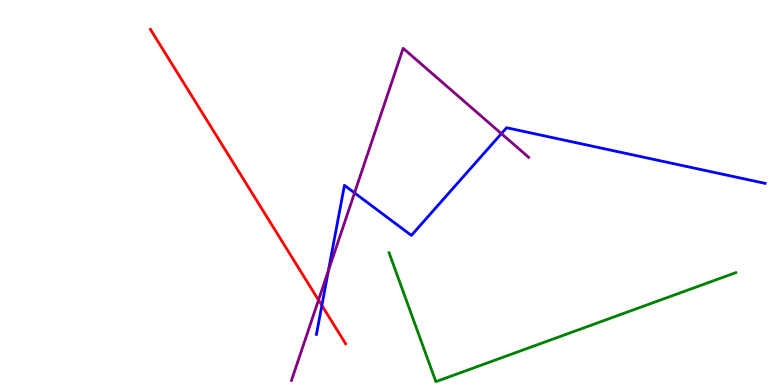[{'lines': ['blue', 'red'], 'intersections': [{'x': 4.15, 'y': 2.07}]}, {'lines': ['green', 'red'], 'intersections': []}, {'lines': ['purple', 'red'], 'intersections': [{'x': 4.11, 'y': 2.21}]}, {'lines': ['blue', 'green'], 'intersections': []}, {'lines': ['blue', 'purple'], 'intersections': [{'x': 4.24, 'y': 2.97}, {'x': 4.57, 'y': 4.99}, {'x': 6.47, 'y': 6.53}]}, {'lines': ['green', 'purple'], 'intersections': []}]